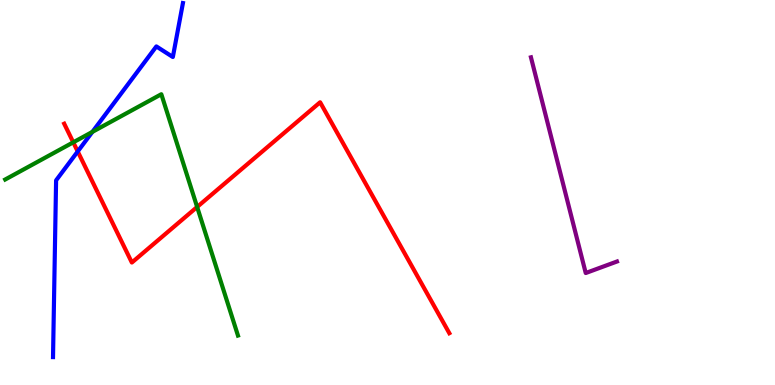[{'lines': ['blue', 'red'], 'intersections': [{'x': 1.0, 'y': 6.07}]}, {'lines': ['green', 'red'], 'intersections': [{'x': 0.945, 'y': 6.3}, {'x': 2.54, 'y': 4.62}]}, {'lines': ['purple', 'red'], 'intersections': []}, {'lines': ['blue', 'green'], 'intersections': [{'x': 1.19, 'y': 6.57}]}, {'lines': ['blue', 'purple'], 'intersections': []}, {'lines': ['green', 'purple'], 'intersections': []}]